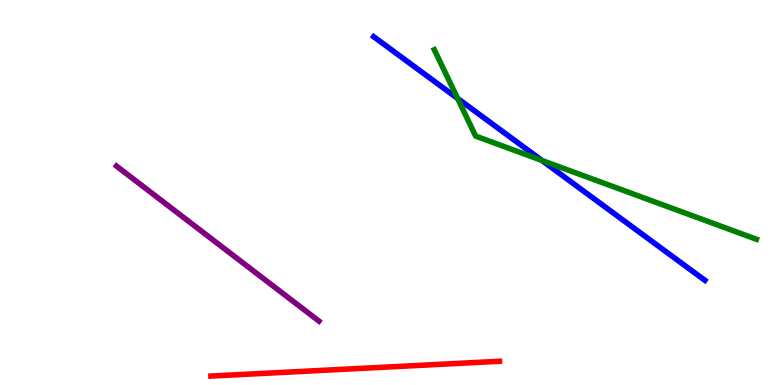[{'lines': ['blue', 'red'], 'intersections': []}, {'lines': ['green', 'red'], 'intersections': []}, {'lines': ['purple', 'red'], 'intersections': []}, {'lines': ['blue', 'green'], 'intersections': [{'x': 5.9, 'y': 7.44}, {'x': 6.99, 'y': 5.83}]}, {'lines': ['blue', 'purple'], 'intersections': []}, {'lines': ['green', 'purple'], 'intersections': []}]